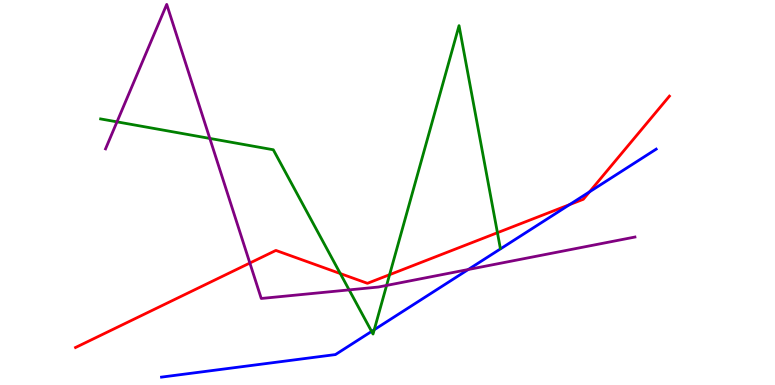[{'lines': ['blue', 'red'], 'intersections': [{'x': 7.35, 'y': 4.68}, {'x': 7.61, 'y': 5.02}]}, {'lines': ['green', 'red'], 'intersections': [{'x': 4.39, 'y': 2.89}, {'x': 5.03, 'y': 2.87}, {'x': 6.42, 'y': 3.96}]}, {'lines': ['purple', 'red'], 'intersections': [{'x': 3.22, 'y': 3.17}]}, {'lines': ['blue', 'green'], 'intersections': [{'x': 4.79, 'y': 1.39}, {'x': 4.83, 'y': 1.44}]}, {'lines': ['blue', 'purple'], 'intersections': [{'x': 6.04, 'y': 3.0}]}, {'lines': ['green', 'purple'], 'intersections': [{'x': 1.51, 'y': 6.84}, {'x': 2.71, 'y': 6.4}, {'x': 4.5, 'y': 2.47}, {'x': 4.99, 'y': 2.59}]}]